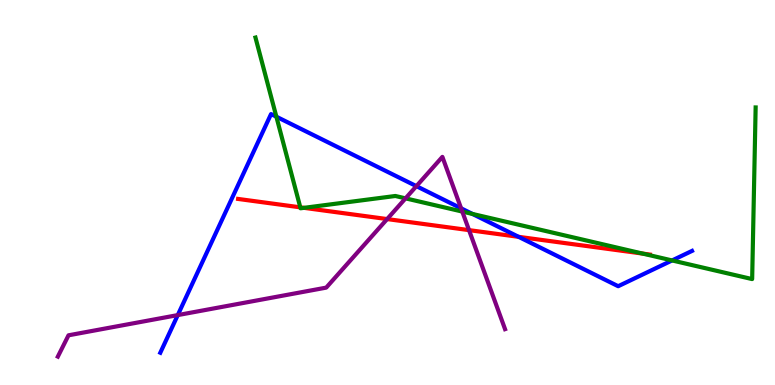[{'lines': ['blue', 'red'], 'intersections': [{'x': 6.69, 'y': 3.85}]}, {'lines': ['green', 'red'], 'intersections': [{'x': 3.87, 'y': 4.61}, {'x': 3.92, 'y': 4.6}, {'x': 8.29, 'y': 3.41}]}, {'lines': ['purple', 'red'], 'intersections': [{'x': 5.0, 'y': 4.31}, {'x': 6.05, 'y': 4.02}]}, {'lines': ['blue', 'green'], 'intersections': [{'x': 3.57, 'y': 6.97}, {'x': 6.1, 'y': 4.44}, {'x': 8.67, 'y': 3.24}]}, {'lines': ['blue', 'purple'], 'intersections': [{'x': 2.29, 'y': 1.82}, {'x': 5.37, 'y': 5.17}, {'x': 5.95, 'y': 4.59}]}, {'lines': ['green', 'purple'], 'intersections': [{'x': 5.23, 'y': 4.85}, {'x': 5.96, 'y': 4.5}]}]